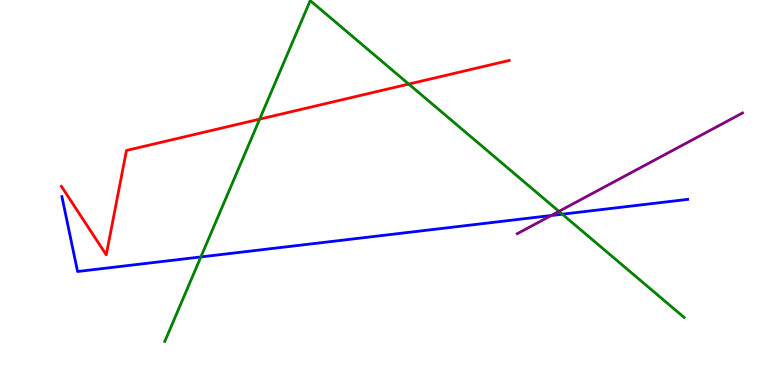[{'lines': ['blue', 'red'], 'intersections': []}, {'lines': ['green', 'red'], 'intersections': [{'x': 3.35, 'y': 6.91}, {'x': 5.27, 'y': 7.82}]}, {'lines': ['purple', 'red'], 'intersections': []}, {'lines': ['blue', 'green'], 'intersections': [{'x': 2.59, 'y': 3.33}, {'x': 7.26, 'y': 4.44}]}, {'lines': ['blue', 'purple'], 'intersections': [{'x': 7.11, 'y': 4.4}]}, {'lines': ['green', 'purple'], 'intersections': [{'x': 7.21, 'y': 4.51}]}]